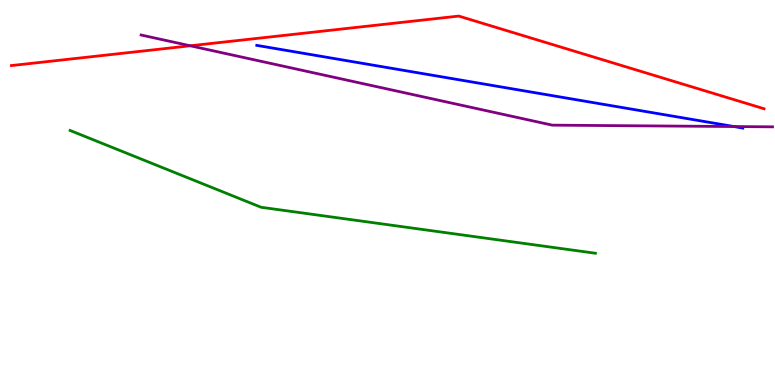[{'lines': ['blue', 'red'], 'intersections': []}, {'lines': ['green', 'red'], 'intersections': []}, {'lines': ['purple', 'red'], 'intersections': [{'x': 2.45, 'y': 8.81}]}, {'lines': ['blue', 'green'], 'intersections': []}, {'lines': ['blue', 'purple'], 'intersections': [{'x': 9.47, 'y': 6.71}]}, {'lines': ['green', 'purple'], 'intersections': []}]